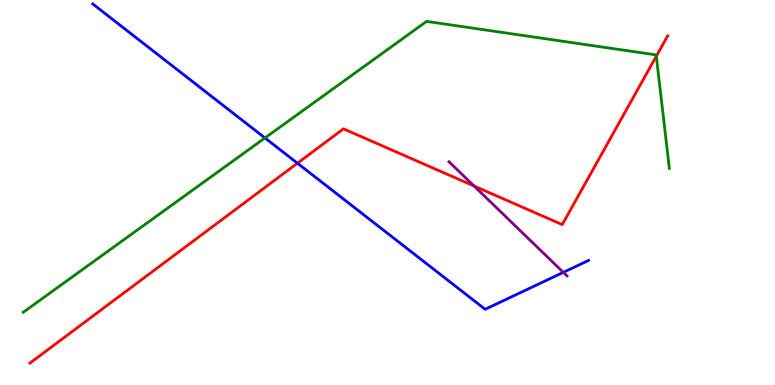[{'lines': ['blue', 'red'], 'intersections': [{'x': 3.84, 'y': 5.76}]}, {'lines': ['green', 'red'], 'intersections': [{'x': 8.47, 'y': 8.54}]}, {'lines': ['purple', 'red'], 'intersections': [{'x': 6.12, 'y': 5.17}]}, {'lines': ['blue', 'green'], 'intersections': [{'x': 3.42, 'y': 6.42}]}, {'lines': ['blue', 'purple'], 'intersections': [{'x': 7.27, 'y': 2.93}]}, {'lines': ['green', 'purple'], 'intersections': []}]